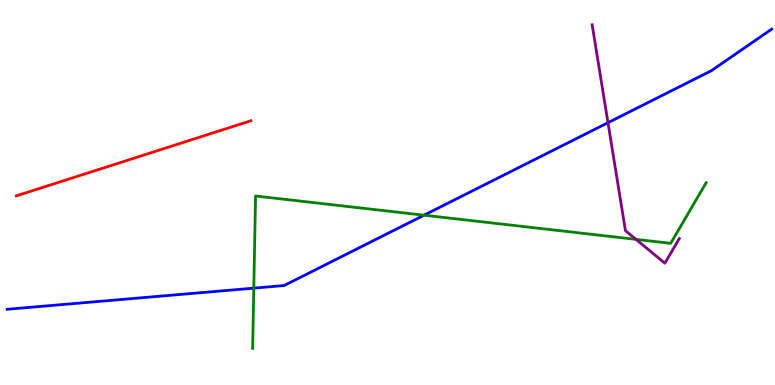[{'lines': ['blue', 'red'], 'intersections': []}, {'lines': ['green', 'red'], 'intersections': []}, {'lines': ['purple', 'red'], 'intersections': []}, {'lines': ['blue', 'green'], 'intersections': [{'x': 3.27, 'y': 2.52}, {'x': 5.47, 'y': 4.41}]}, {'lines': ['blue', 'purple'], 'intersections': [{'x': 7.84, 'y': 6.81}]}, {'lines': ['green', 'purple'], 'intersections': [{'x': 8.21, 'y': 3.78}]}]